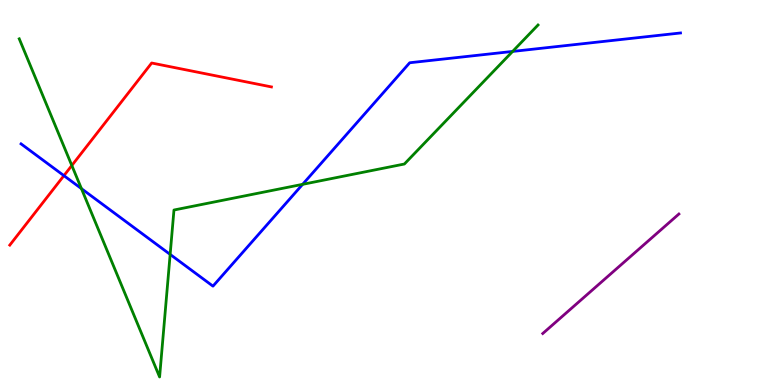[{'lines': ['blue', 'red'], 'intersections': [{'x': 0.825, 'y': 5.44}]}, {'lines': ['green', 'red'], 'intersections': [{'x': 0.927, 'y': 5.7}]}, {'lines': ['purple', 'red'], 'intersections': []}, {'lines': ['blue', 'green'], 'intersections': [{'x': 1.05, 'y': 5.1}, {'x': 2.2, 'y': 3.39}, {'x': 3.9, 'y': 5.21}, {'x': 6.61, 'y': 8.66}]}, {'lines': ['blue', 'purple'], 'intersections': []}, {'lines': ['green', 'purple'], 'intersections': []}]